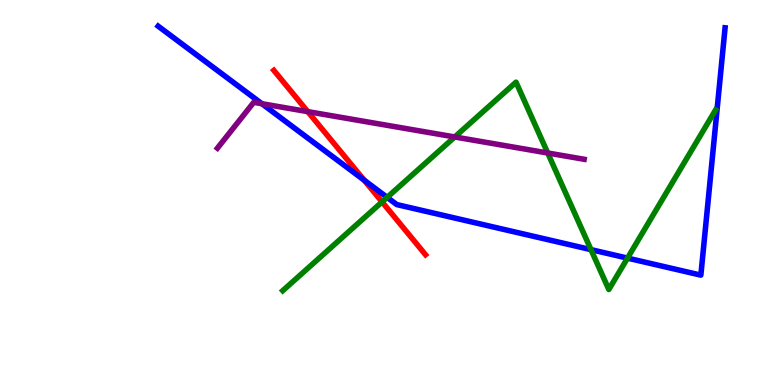[{'lines': ['blue', 'red'], 'intersections': [{'x': 4.7, 'y': 5.32}]}, {'lines': ['green', 'red'], 'intersections': [{'x': 4.93, 'y': 4.76}]}, {'lines': ['purple', 'red'], 'intersections': [{'x': 3.97, 'y': 7.1}]}, {'lines': ['blue', 'green'], 'intersections': [{'x': 5.0, 'y': 4.87}, {'x': 7.63, 'y': 3.52}, {'x': 8.1, 'y': 3.3}]}, {'lines': ['blue', 'purple'], 'intersections': [{'x': 3.38, 'y': 7.31}]}, {'lines': ['green', 'purple'], 'intersections': [{'x': 5.87, 'y': 6.44}, {'x': 7.07, 'y': 6.03}]}]